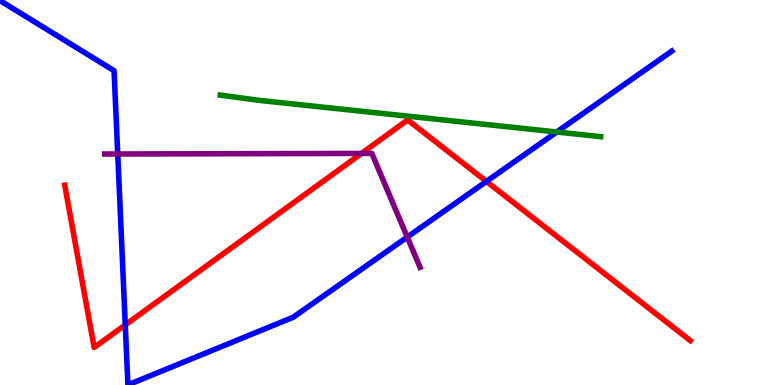[{'lines': ['blue', 'red'], 'intersections': [{'x': 1.62, 'y': 1.56}, {'x': 6.28, 'y': 5.29}]}, {'lines': ['green', 'red'], 'intersections': []}, {'lines': ['purple', 'red'], 'intersections': [{'x': 4.67, 'y': 6.02}]}, {'lines': ['blue', 'green'], 'intersections': [{'x': 7.18, 'y': 6.57}]}, {'lines': ['blue', 'purple'], 'intersections': [{'x': 1.52, 'y': 6.0}, {'x': 5.25, 'y': 3.84}]}, {'lines': ['green', 'purple'], 'intersections': []}]